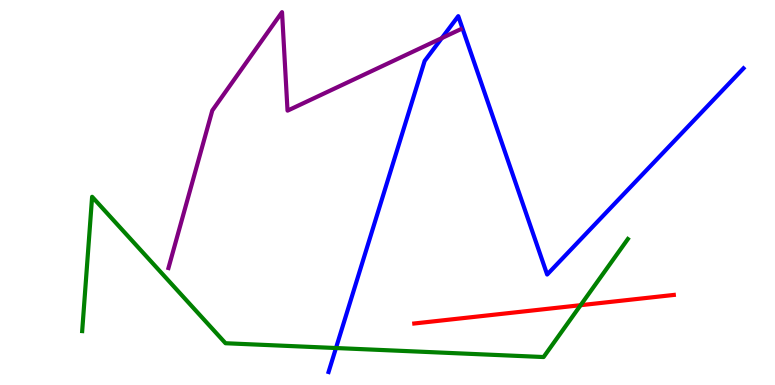[{'lines': ['blue', 'red'], 'intersections': []}, {'lines': ['green', 'red'], 'intersections': [{'x': 7.49, 'y': 2.07}]}, {'lines': ['purple', 'red'], 'intersections': []}, {'lines': ['blue', 'green'], 'intersections': [{'x': 4.34, 'y': 0.96}]}, {'lines': ['blue', 'purple'], 'intersections': [{'x': 5.7, 'y': 9.01}]}, {'lines': ['green', 'purple'], 'intersections': []}]